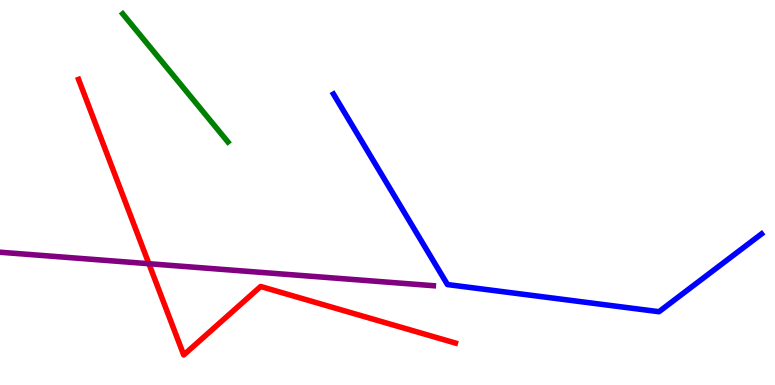[{'lines': ['blue', 'red'], 'intersections': []}, {'lines': ['green', 'red'], 'intersections': []}, {'lines': ['purple', 'red'], 'intersections': [{'x': 1.92, 'y': 3.15}]}, {'lines': ['blue', 'green'], 'intersections': []}, {'lines': ['blue', 'purple'], 'intersections': []}, {'lines': ['green', 'purple'], 'intersections': []}]